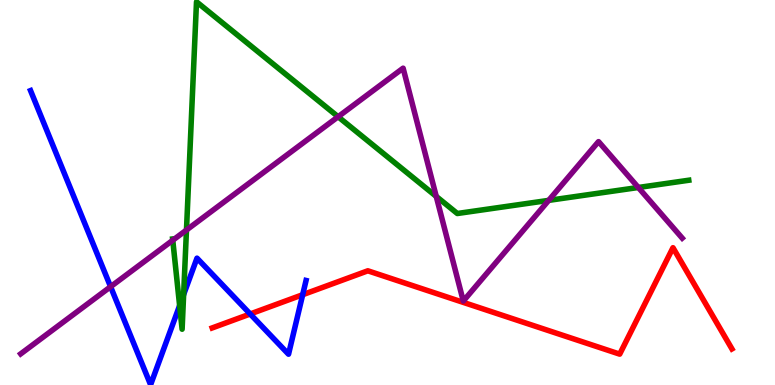[{'lines': ['blue', 'red'], 'intersections': [{'x': 3.23, 'y': 1.84}, {'x': 3.91, 'y': 2.35}]}, {'lines': ['green', 'red'], 'intersections': []}, {'lines': ['purple', 'red'], 'intersections': []}, {'lines': ['blue', 'green'], 'intersections': [{'x': 2.32, 'y': 2.06}, {'x': 2.37, 'y': 2.35}]}, {'lines': ['blue', 'purple'], 'intersections': [{'x': 1.43, 'y': 2.55}]}, {'lines': ['green', 'purple'], 'intersections': [{'x': 2.23, 'y': 3.76}, {'x': 2.41, 'y': 4.03}, {'x': 4.36, 'y': 6.97}, {'x': 5.63, 'y': 4.9}, {'x': 7.08, 'y': 4.8}, {'x': 8.24, 'y': 5.13}]}]